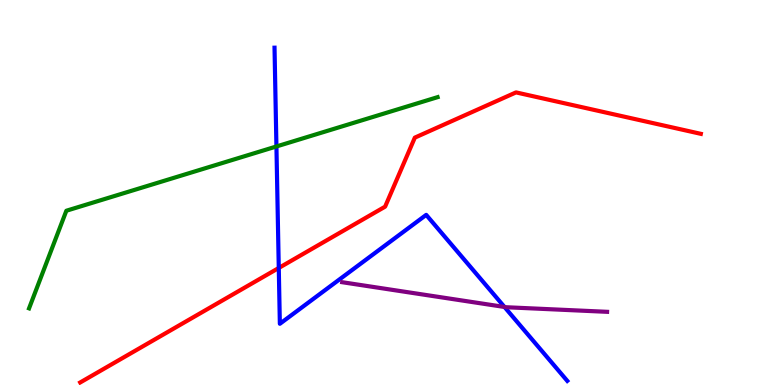[{'lines': ['blue', 'red'], 'intersections': [{'x': 3.6, 'y': 3.04}]}, {'lines': ['green', 'red'], 'intersections': []}, {'lines': ['purple', 'red'], 'intersections': []}, {'lines': ['blue', 'green'], 'intersections': [{'x': 3.57, 'y': 6.2}]}, {'lines': ['blue', 'purple'], 'intersections': [{'x': 6.51, 'y': 2.03}]}, {'lines': ['green', 'purple'], 'intersections': []}]